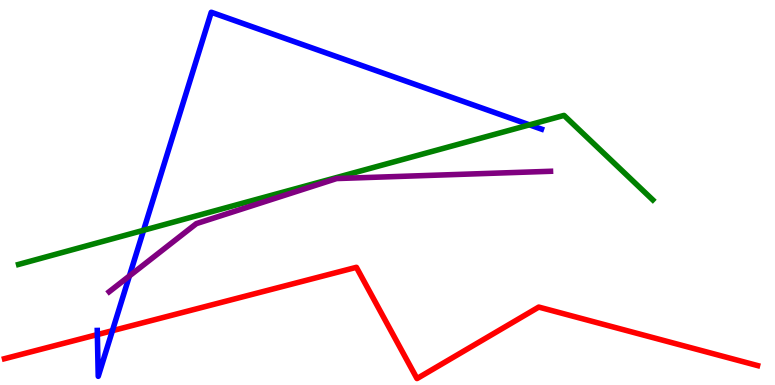[{'lines': ['blue', 'red'], 'intersections': [{'x': 1.26, 'y': 1.31}, {'x': 1.45, 'y': 1.41}]}, {'lines': ['green', 'red'], 'intersections': []}, {'lines': ['purple', 'red'], 'intersections': []}, {'lines': ['blue', 'green'], 'intersections': [{'x': 1.85, 'y': 4.02}, {'x': 6.83, 'y': 6.76}]}, {'lines': ['blue', 'purple'], 'intersections': [{'x': 1.67, 'y': 2.83}]}, {'lines': ['green', 'purple'], 'intersections': []}]